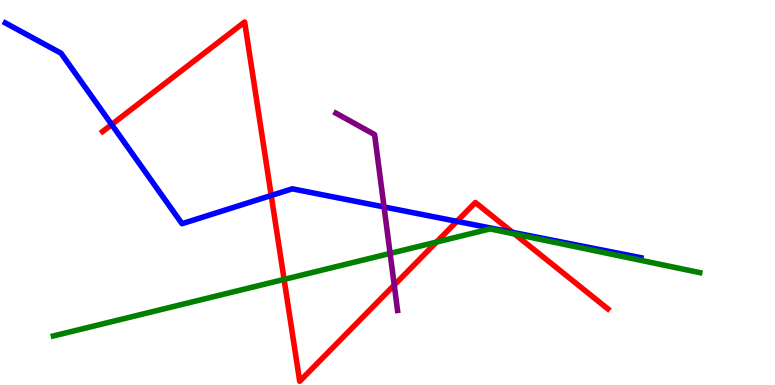[{'lines': ['blue', 'red'], 'intersections': [{'x': 1.44, 'y': 6.77}, {'x': 3.5, 'y': 4.92}, {'x': 5.9, 'y': 4.25}, {'x': 6.61, 'y': 3.97}]}, {'lines': ['green', 'red'], 'intersections': [{'x': 3.67, 'y': 2.74}, {'x': 5.63, 'y': 3.71}, {'x': 6.64, 'y': 3.92}]}, {'lines': ['purple', 'red'], 'intersections': [{'x': 5.09, 'y': 2.6}]}, {'lines': ['blue', 'green'], 'intersections': []}, {'lines': ['blue', 'purple'], 'intersections': [{'x': 4.96, 'y': 4.62}]}, {'lines': ['green', 'purple'], 'intersections': [{'x': 5.03, 'y': 3.42}]}]